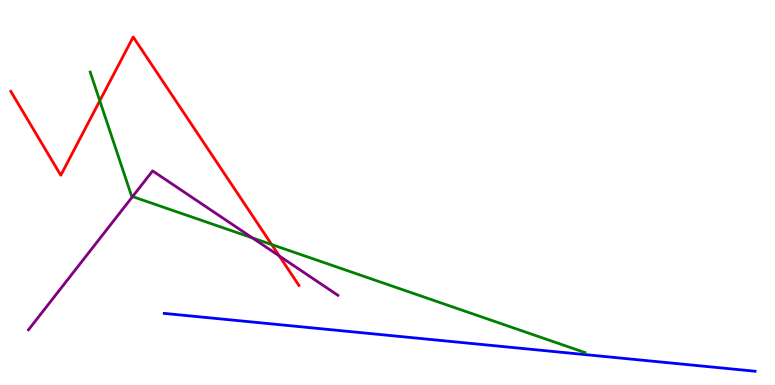[{'lines': ['blue', 'red'], 'intersections': []}, {'lines': ['green', 'red'], 'intersections': [{'x': 1.29, 'y': 7.38}, {'x': 3.51, 'y': 3.65}]}, {'lines': ['purple', 'red'], 'intersections': [{'x': 3.6, 'y': 3.35}]}, {'lines': ['blue', 'green'], 'intersections': []}, {'lines': ['blue', 'purple'], 'intersections': []}, {'lines': ['green', 'purple'], 'intersections': [{'x': 1.71, 'y': 4.89}, {'x': 3.26, 'y': 3.82}]}]